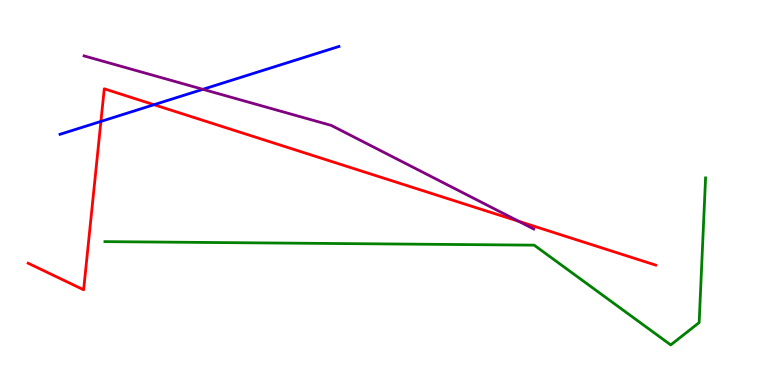[{'lines': ['blue', 'red'], 'intersections': [{'x': 1.3, 'y': 6.85}, {'x': 1.99, 'y': 7.28}]}, {'lines': ['green', 'red'], 'intersections': []}, {'lines': ['purple', 'red'], 'intersections': [{'x': 6.69, 'y': 4.25}]}, {'lines': ['blue', 'green'], 'intersections': []}, {'lines': ['blue', 'purple'], 'intersections': [{'x': 2.62, 'y': 7.68}]}, {'lines': ['green', 'purple'], 'intersections': []}]